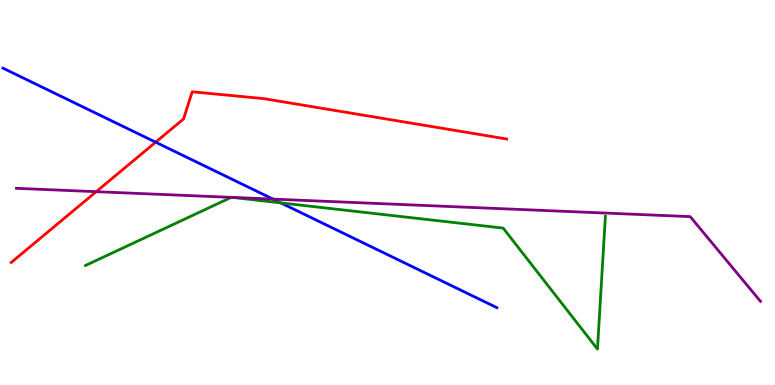[{'lines': ['blue', 'red'], 'intersections': [{'x': 2.01, 'y': 6.31}]}, {'lines': ['green', 'red'], 'intersections': []}, {'lines': ['purple', 'red'], 'intersections': [{'x': 1.24, 'y': 5.02}]}, {'lines': ['blue', 'green'], 'intersections': [{'x': 3.62, 'y': 4.73}]}, {'lines': ['blue', 'purple'], 'intersections': [{'x': 3.52, 'y': 4.83}]}, {'lines': ['green', 'purple'], 'intersections': [{'x': 2.98, 'y': 4.87}, {'x': 3.0, 'y': 4.87}]}]